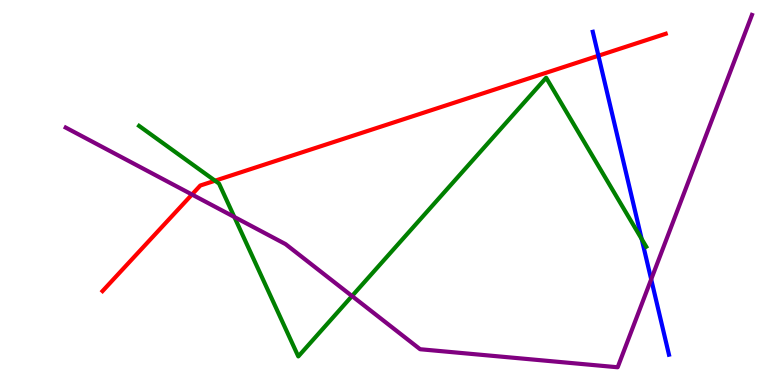[{'lines': ['blue', 'red'], 'intersections': [{'x': 7.72, 'y': 8.55}]}, {'lines': ['green', 'red'], 'intersections': [{'x': 2.77, 'y': 5.31}]}, {'lines': ['purple', 'red'], 'intersections': [{'x': 2.48, 'y': 4.95}]}, {'lines': ['blue', 'green'], 'intersections': [{'x': 8.28, 'y': 3.79}]}, {'lines': ['blue', 'purple'], 'intersections': [{'x': 8.4, 'y': 2.74}]}, {'lines': ['green', 'purple'], 'intersections': [{'x': 3.02, 'y': 4.36}, {'x': 4.54, 'y': 2.31}]}]